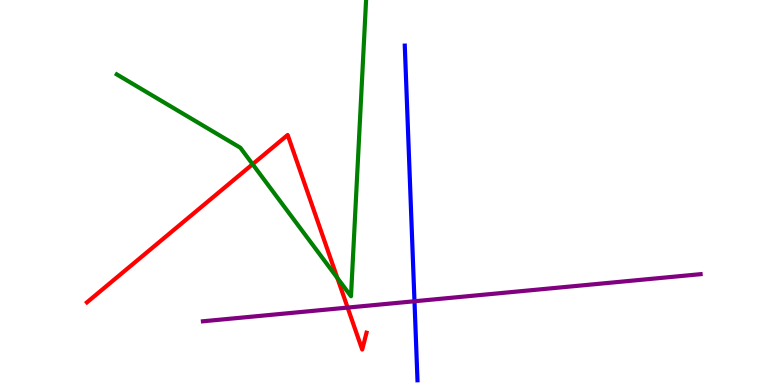[{'lines': ['blue', 'red'], 'intersections': []}, {'lines': ['green', 'red'], 'intersections': [{'x': 3.26, 'y': 5.73}, {'x': 4.35, 'y': 2.78}]}, {'lines': ['purple', 'red'], 'intersections': [{'x': 4.49, 'y': 2.01}]}, {'lines': ['blue', 'green'], 'intersections': []}, {'lines': ['blue', 'purple'], 'intersections': [{'x': 5.35, 'y': 2.18}]}, {'lines': ['green', 'purple'], 'intersections': []}]